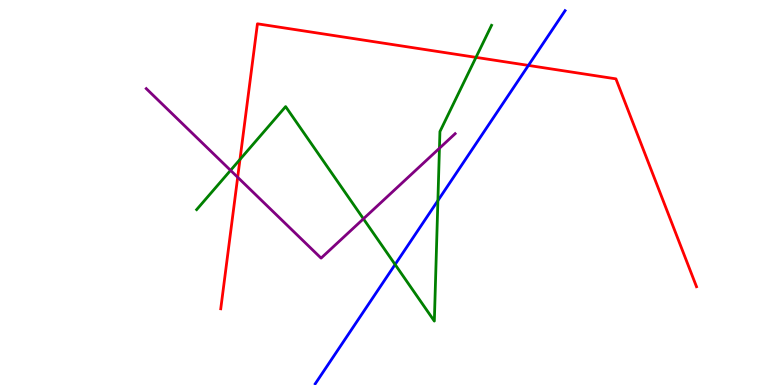[{'lines': ['blue', 'red'], 'intersections': [{'x': 6.82, 'y': 8.3}]}, {'lines': ['green', 'red'], 'intersections': [{'x': 3.1, 'y': 5.86}, {'x': 6.14, 'y': 8.51}]}, {'lines': ['purple', 'red'], 'intersections': [{'x': 3.07, 'y': 5.4}]}, {'lines': ['blue', 'green'], 'intersections': [{'x': 5.1, 'y': 3.13}, {'x': 5.65, 'y': 4.79}]}, {'lines': ['blue', 'purple'], 'intersections': []}, {'lines': ['green', 'purple'], 'intersections': [{'x': 2.97, 'y': 5.58}, {'x': 4.69, 'y': 4.32}, {'x': 5.67, 'y': 6.15}]}]